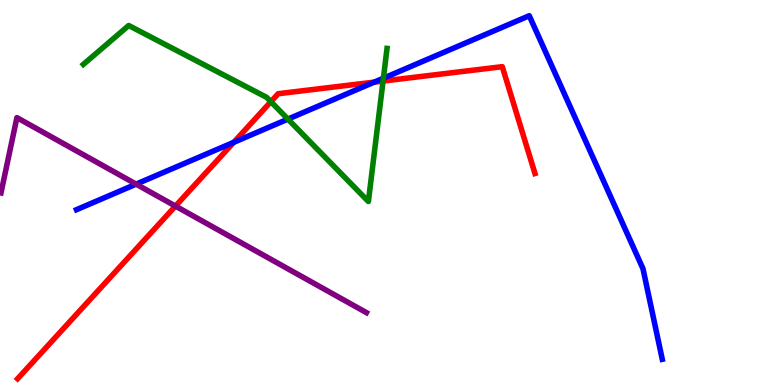[{'lines': ['blue', 'red'], 'intersections': [{'x': 3.02, 'y': 6.3}, {'x': 4.83, 'y': 7.87}]}, {'lines': ['green', 'red'], 'intersections': [{'x': 3.5, 'y': 7.36}, {'x': 4.94, 'y': 7.89}]}, {'lines': ['purple', 'red'], 'intersections': [{'x': 2.26, 'y': 4.65}]}, {'lines': ['blue', 'green'], 'intersections': [{'x': 3.71, 'y': 6.91}, {'x': 4.95, 'y': 7.97}]}, {'lines': ['blue', 'purple'], 'intersections': [{'x': 1.76, 'y': 5.22}]}, {'lines': ['green', 'purple'], 'intersections': []}]